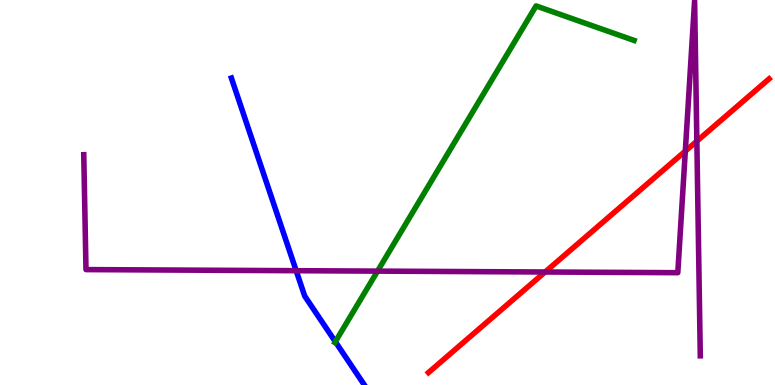[{'lines': ['blue', 'red'], 'intersections': []}, {'lines': ['green', 'red'], 'intersections': []}, {'lines': ['purple', 'red'], 'intersections': [{'x': 7.03, 'y': 2.94}, {'x': 8.84, 'y': 6.08}, {'x': 8.99, 'y': 6.33}]}, {'lines': ['blue', 'green'], 'intersections': [{'x': 4.33, 'y': 1.12}]}, {'lines': ['blue', 'purple'], 'intersections': [{'x': 3.82, 'y': 2.97}]}, {'lines': ['green', 'purple'], 'intersections': [{'x': 4.87, 'y': 2.96}]}]